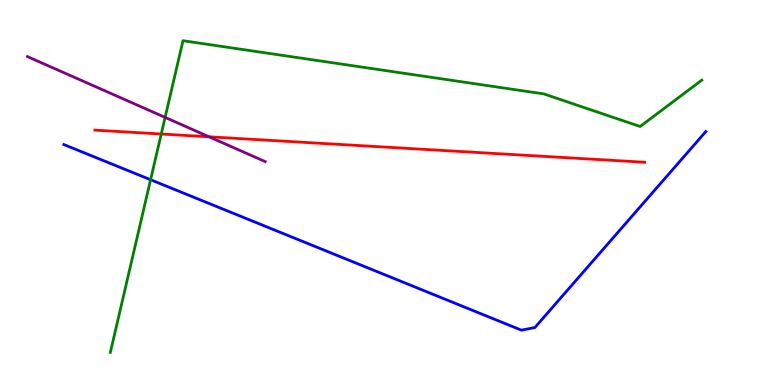[{'lines': ['blue', 'red'], 'intersections': []}, {'lines': ['green', 'red'], 'intersections': [{'x': 2.08, 'y': 6.52}]}, {'lines': ['purple', 'red'], 'intersections': [{'x': 2.7, 'y': 6.45}]}, {'lines': ['blue', 'green'], 'intersections': [{'x': 1.94, 'y': 5.33}]}, {'lines': ['blue', 'purple'], 'intersections': []}, {'lines': ['green', 'purple'], 'intersections': [{'x': 2.13, 'y': 6.95}]}]